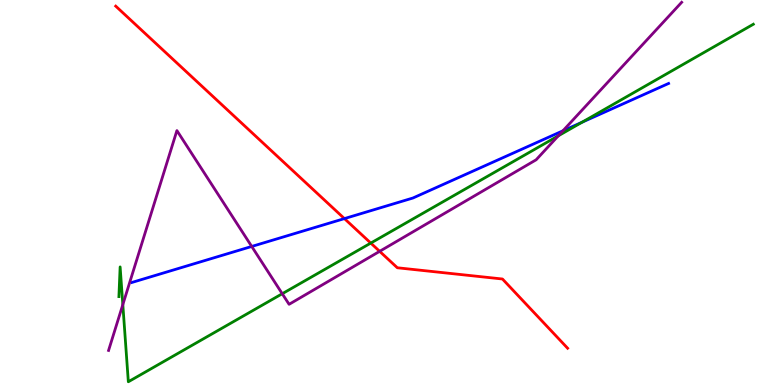[{'lines': ['blue', 'red'], 'intersections': [{'x': 4.44, 'y': 4.32}]}, {'lines': ['green', 'red'], 'intersections': [{'x': 4.78, 'y': 3.69}]}, {'lines': ['purple', 'red'], 'intersections': [{'x': 4.9, 'y': 3.47}]}, {'lines': ['blue', 'green'], 'intersections': [{'x': 7.51, 'y': 6.83}]}, {'lines': ['blue', 'purple'], 'intersections': [{'x': 3.25, 'y': 3.6}, {'x': 7.26, 'y': 6.6}]}, {'lines': ['green', 'purple'], 'intersections': [{'x': 1.58, 'y': 2.09}, {'x': 3.64, 'y': 2.37}, {'x': 7.2, 'y': 6.47}]}]